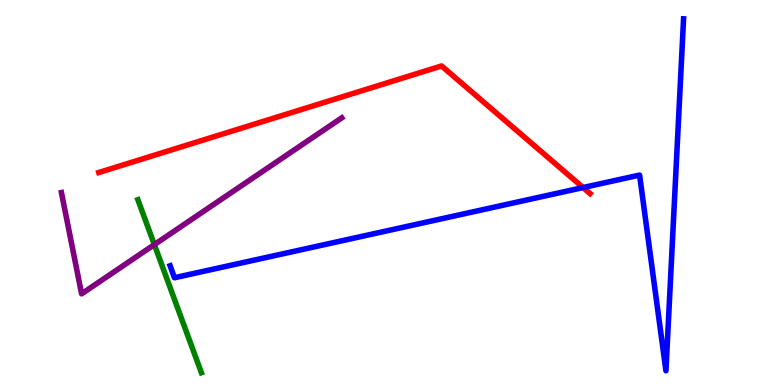[{'lines': ['blue', 'red'], 'intersections': [{'x': 7.52, 'y': 5.13}]}, {'lines': ['green', 'red'], 'intersections': []}, {'lines': ['purple', 'red'], 'intersections': []}, {'lines': ['blue', 'green'], 'intersections': []}, {'lines': ['blue', 'purple'], 'intersections': []}, {'lines': ['green', 'purple'], 'intersections': [{'x': 1.99, 'y': 3.65}]}]